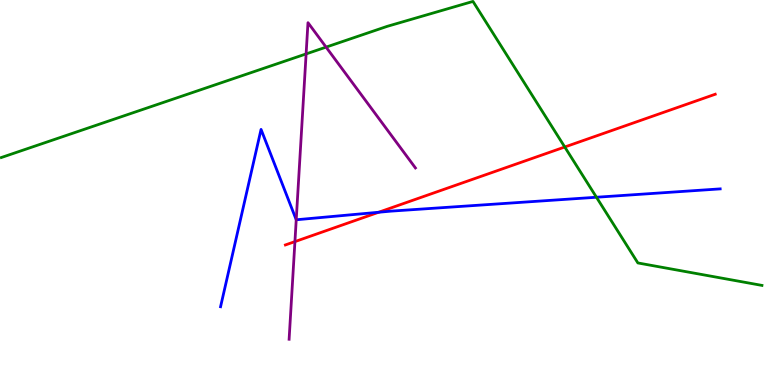[{'lines': ['blue', 'red'], 'intersections': [{'x': 4.89, 'y': 4.49}]}, {'lines': ['green', 'red'], 'intersections': [{'x': 7.29, 'y': 6.18}]}, {'lines': ['purple', 'red'], 'intersections': [{'x': 3.81, 'y': 3.72}]}, {'lines': ['blue', 'green'], 'intersections': [{'x': 7.7, 'y': 4.88}]}, {'lines': ['blue', 'purple'], 'intersections': [{'x': 3.82, 'y': 4.29}]}, {'lines': ['green', 'purple'], 'intersections': [{'x': 3.95, 'y': 8.6}, {'x': 4.21, 'y': 8.78}]}]